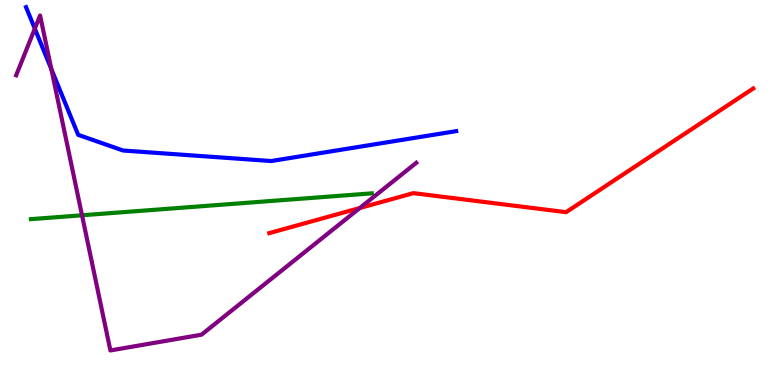[{'lines': ['blue', 'red'], 'intersections': []}, {'lines': ['green', 'red'], 'intersections': []}, {'lines': ['purple', 'red'], 'intersections': [{'x': 4.64, 'y': 4.6}]}, {'lines': ['blue', 'green'], 'intersections': []}, {'lines': ['blue', 'purple'], 'intersections': [{'x': 0.449, 'y': 9.26}, {'x': 0.663, 'y': 8.2}]}, {'lines': ['green', 'purple'], 'intersections': [{'x': 1.06, 'y': 4.41}]}]